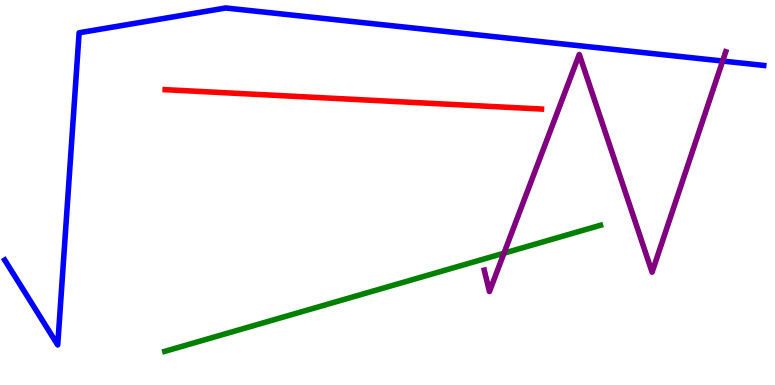[{'lines': ['blue', 'red'], 'intersections': []}, {'lines': ['green', 'red'], 'intersections': []}, {'lines': ['purple', 'red'], 'intersections': []}, {'lines': ['blue', 'green'], 'intersections': []}, {'lines': ['blue', 'purple'], 'intersections': [{'x': 9.32, 'y': 8.41}]}, {'lines': ['green', 'purple'], 'intersections': [{'x': 6.5, 'y': 3.42}]}]